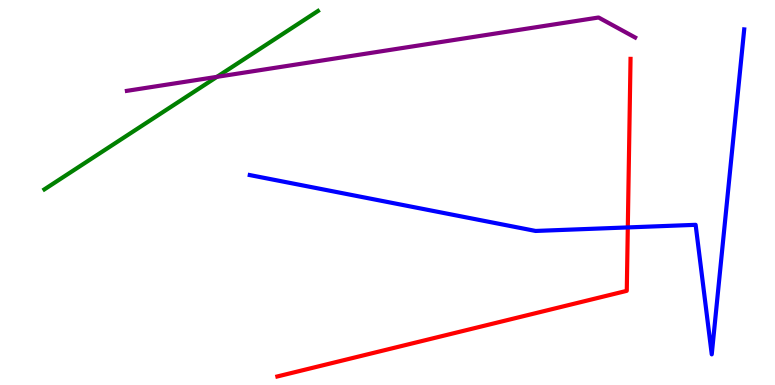[{'lines': ['blue', 'red'], 'intersections': [{'x': 8.1, 'y': 4.09}]}, {'lines': ['green', 'red'], 'intersections': []}, {'lines': ['purple', 'red'], 'intersections': []}, {'lines': ['blue', 'green'], 'intersections': []}, {'lines': ['blue', 'purple'], 'intersections': []}, {'lines': ['green', 'purple'], 'intersections': [{'x': 2.8, 'y': 8.0}]}]